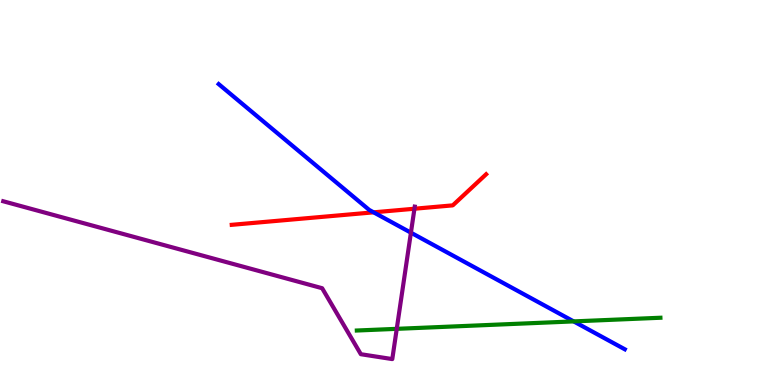[{'lines': ['blue', 'red'], 'intersections': [{'x': 4.82, 'y': 4.48}]}, {'lines': ['green', 'red'], 'intersections': []}, {'lines': ['purple', 'red'], 'intersections': [{'x': 5.35, 'y': 4.58}]}, {'lines': ['blue', 'green'], 'intersections': [{'x': 7.4, 'y': 1.65}]}, {'lines': ['blue', 'purple'], 'intersections': [{'x': 5.3, 'y': 3.96}]}, {'lines': ['green', 'purple'], 'intersections': [{'x': 5.12, 'y': 1.46}]}]